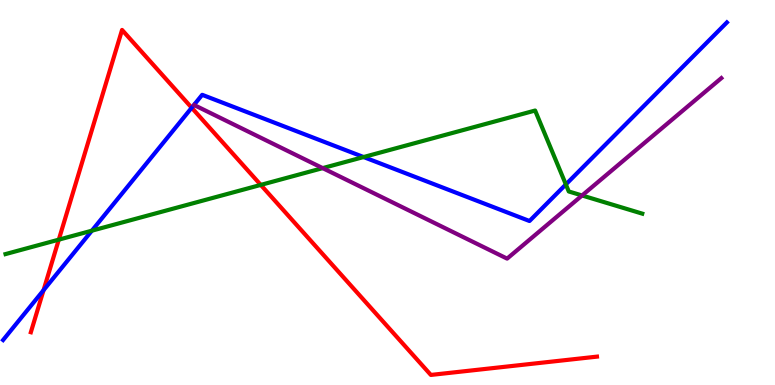[{'lines': ['blue', 'red'], 'intersections': [{'x': 0.562, 'y': 2.46}, {'x': 2.47, 'y': 7.2}]}, {'lines': ['green', 'red'], 'intersections': [{'x': 0.759, 'y': 3.78}, {'x': 3.36, 'y': 5.2}]}, {'lines': ['purple', 'red'], 'intersections': []}, {'lines': ['blue', 'green'], 'intersections': [{'x': 1.19, 'y': 4.01}, {'x': 4.69, 'y': 5.92}, {'x': 7.3, 'y': 5.21}]}, {'lines': ['blue', 'purple'], 'intersections': []}, {'lines': ['green', 'purple'], 'intersections': [{'x': 4.16, 'y': 5.63}, {'x': 7.51, 'y': 4.92}]}]